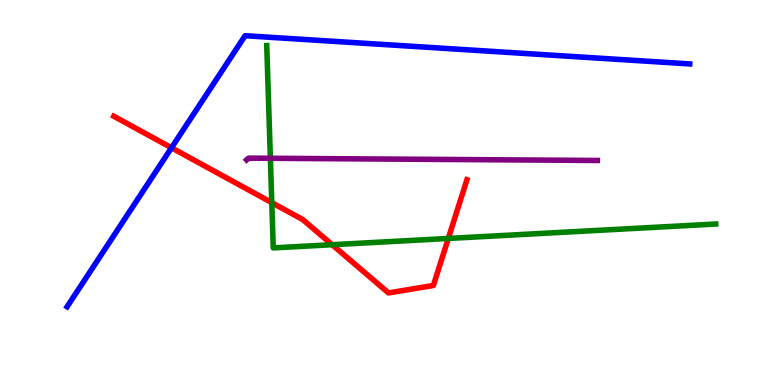[{'lines': ['blue', 'red'], 'intersections': [{'x': 2.21, 'y': 6.16}]}, {'lines': ['green', 'red'], 'intersections': [{'x': 3.51, 'y': 4.74}, {'x': 4.29, 'y': 3.64}, {'x': 5.78, 'y': 3.81}]}, {'lines': ['purple', 'red'], 'intersections': []}, {'lines': ['blue', 'green'], 'intersections': []}, {'lines': ['blue', 'purple'], 'intersections': []}, {'lines': ['green', 'purple'], 'intersections': [{'x': 3.49, 'y': 5.89}]}]